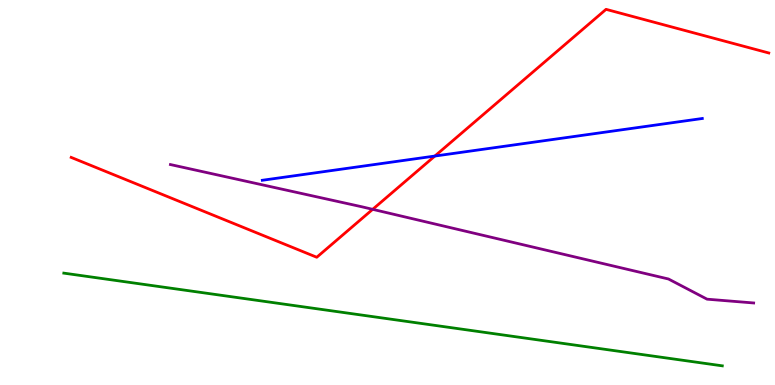[{'lines': ['blue', 'red'], 'intersections': [{'x': 5.61, 'y': 5.95}]}, {'lines': ['green', 'red'], 'intersections': []}, {'lines': ['purple', 'red'], 'intersections': [{'x': 4.81, 'y': 4.56}]}, {'lines': ['blue', 'green'], 'intersections': []}, {'lines': ['blue', 'purple'], 'intersections': []}, {'lines': ['green', 'purple'], 'intersections': []}]